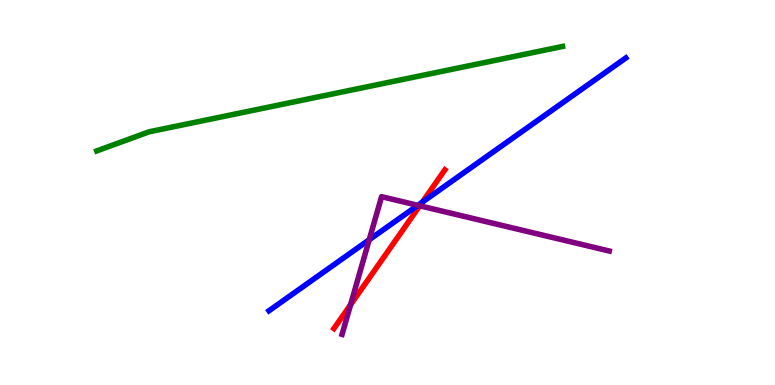[{'lines': ['blue', 'red'], 'intersections': [{'x': 5.45, 'y': 4.75}]}, {'lines': ['green', 'red'], 'intersections': []}, {'lines': ['purple', 'red'], 'intersections': [{'x': 4.52, 'y': 2.09}, {'x': 5.42, 'y': 4.65}]}, {'lines': ['blue', 'green'], 'intersections': []}, {'lines': ['blue', 'purple'], 'intersections': [{'x': 4.76, 'y': 3.77}, {'x': 5.39, 'y': 4.67}]}, {'lines': ['green', 'purple'], 'intersections': []}]